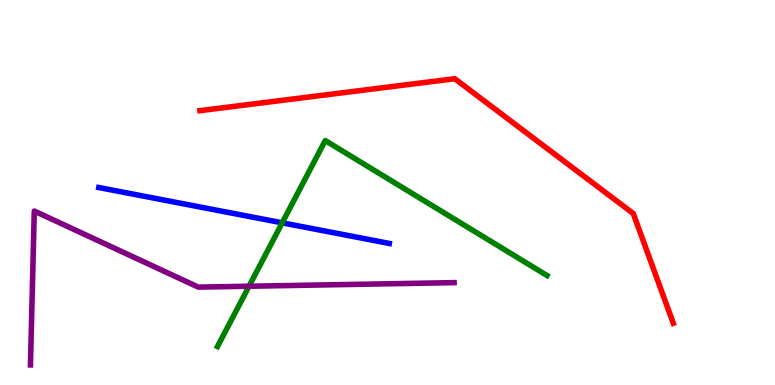[{'lines': ['blue', 'red'], 'intersections': []}, {'lines': ['green', 'red'], 'intersections': []}, {'lines': ['purple', 'red'], 'intersections': []}, {'lines': ['blue', 'green'], 'intersections': [{'x': 3.64, 'y': 4.21}]}, {'lines': ['blue', 'purple'], 'intersections': []}, {'lines': ['green', 'purple'], 'intersections': [{'x': 3.21, 'y': 2.57}]}]